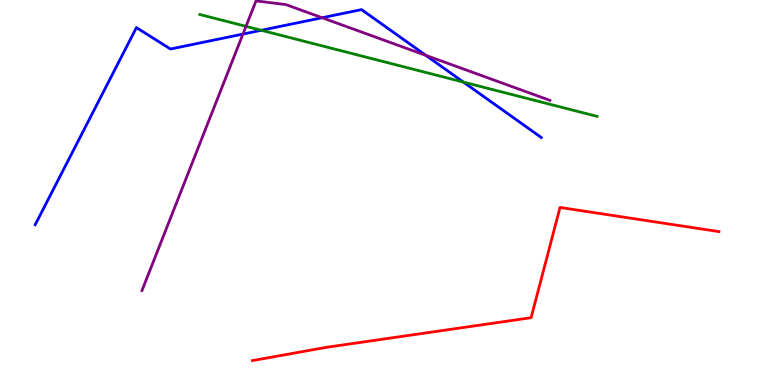[{'lines': ['blue', 'red'], 'intersections': []}, {'lines': ['green', 'red'], 'intersections': []}, {'lines': ['purple', 'red'], 'intersections': []}, {'lines': ['blue', 'green'], 'intersections': [{'x': 3.37, 'y': 9.21}, {'x': 5.98, 'y': 7.87}]}, {'lines': ['blue', 'purple'], 'intersections': [{'x': 3.13, 'y': 9.11}, {'x': 4.16, 'y': 9.54}, {'x': 5.49, 'y': 8.56}]}, {'lines': ['green', 'purple'], 'intersections': [{'x': 3.17, 'y': 9.32}]}]